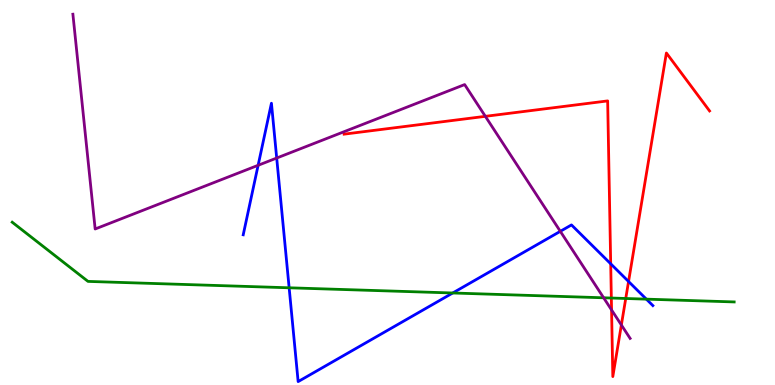[{'lines': ['blue', 'red'], 'intersections': [{'x': 7.88, 'y': 3.15}, {'x': 8.11, 'y': 2.69}]}, {'lines': ['green', 'red'], 'intersections': [{'x': 7.89, 'y': 2.26}, {'x': 8.07, 'y': 2.25}]}, {'lines': ['purple', 'red'], 'intersections': [{'x': 6.26, 'y': 6.98}, {'x': 7.89, 'y': 1.95}, {'x': 8.02, 'y': 1.56}]}, {'lines': ['blue', 'green'], 'intersections': [{'x': 3.73, 'y': 2.52}, {'x': 5.84, 'y': 2.39}, {'x': 8.34, 'y': 2.23}]}, {'lines': ['blue', 'purple'], 'intersections': [{'x': 3.33, 'y': 5.71}, {'x': 3.57, 'y': 5.9}, {'x': 7.23, 'y': 3.99}]}, {'lines': ['green', 'purple'], 'intersections': [{'x': 7.79, 'y': 2.27}]}]